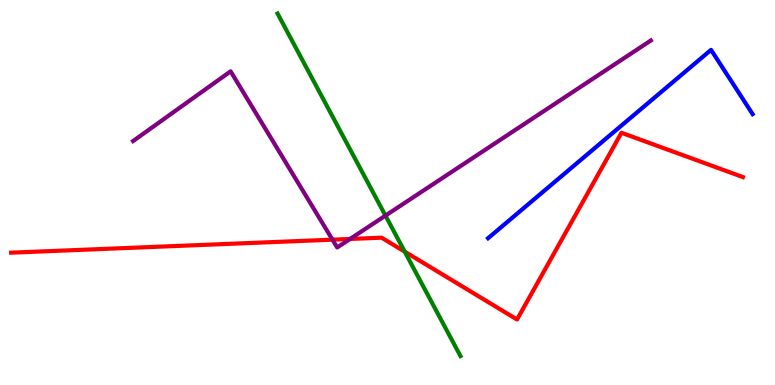[{'lines': ['blue', 'red'], 'intersections': []}, {'lines': ['green', 'red'], 'intersections': [{'x': 5.22, 'y': 3.46}]}, {'lines': ['purple', 'red'], 'intersections': [{'x': 4.29, 'y': 3.77}, {'x': 4.52, 'y': 3.79}]}, {'lines': ['blue', 'green'], 'intersections': []}, {'lines': ['blue', 'purple'], 'intersections': []}, {'lines': ['green', 'purple'], 'intersections': [{'x': 4.97, 'y': 4.4}]}]